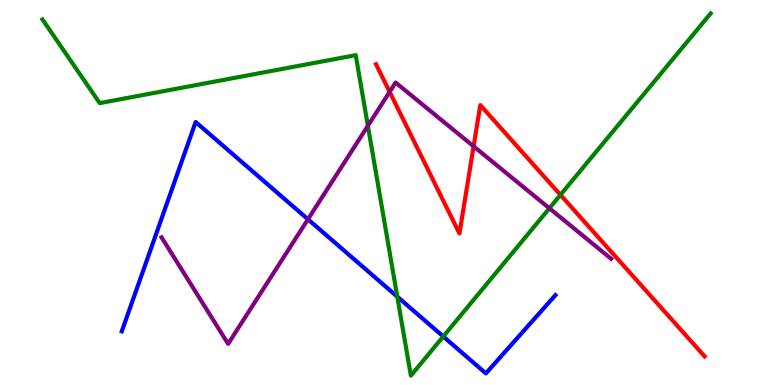[{'lines': ['blue', 'red'], 'intersections': []}, {'lines': ['green', 'red'], 'intersections': [{'x': 7.23, 'y': 4.94}]}, {'lines': ['purple', 'red'], 'intersections': [{'x': 5.03, 'y': 7.61}, {'x': 6.11, 'y': 6.2}]}, {'lines': ['blue', 'green'], 'intersections': [{'x': 5.13, 'y': 2.29}, {'x': 5.72, 'y': 1.26}]}, {'lines': ['blue', 'purple'], 'intersections': [{'x': 3.97, 'y': 4.3}]}, {'lines': ['green', 'purple'], 'intersections': [{'x': 4.75, 'y': 6.73}, {'x': 7.09, 'y': 4.59}]}]